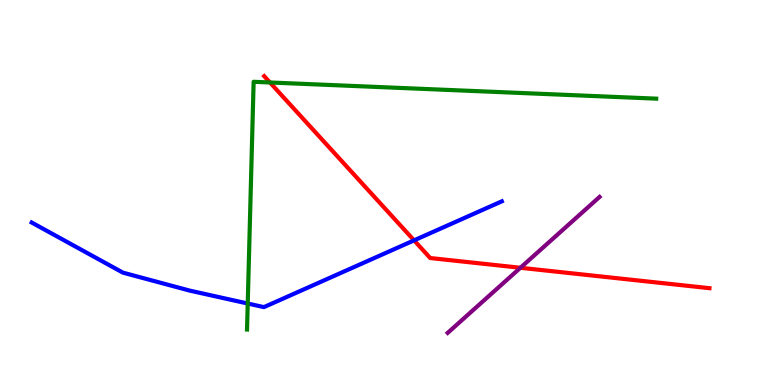[{'lines': ['blue', 'red'], 'intersections': [{'x': 5.34, 'y': 3.76}]}, {'lines': ['green', 'red'], 'intersections': [{'x': 3.48, 'y': 7.86}]}, {'lines': ['purple', 'red'], 'intersections': [{'x': 6.72, 'y': 3.04}]}, {'lines': ['blue', 'green'], 'intersections': [{'x': 3.2, 'y': 2.12}]}, {'lines': ['blue', 'purple'], 'intersections': []}, {'lines': ['green', 'purple'], 'intersections': []}]